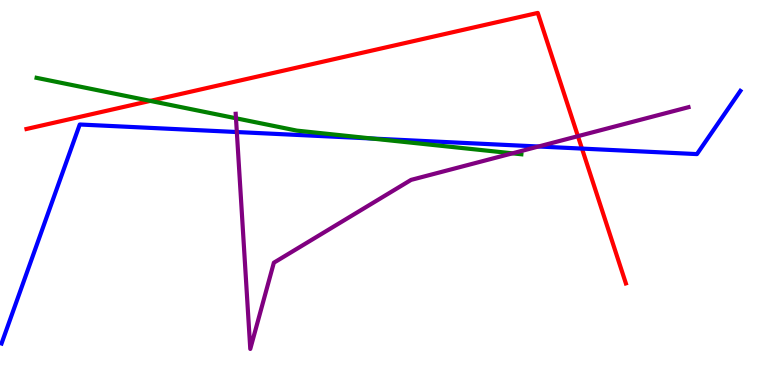[{'lines': ['blue', 'red'], 'intersections': [{'x': 7.51, 'y': 6.14}]}, {'lines': ['green', 'red'], 'intersections': [{'x': 1.94, 'y': 7.38}]}, {'lines': ['purple', 'red'], 'intersections': [{'x': 7.46, 'y': 6.46}]}, {'lines': ['blue', 'green'], 'intersections': [{'x': 4.8, 'y': 6.4}]}, {'lines': ['blue', 'purple'], 'intersections': [{'x': 3.06, 'y': 6.57}, {'x': 6.95, 'y': 6.19}]}, {'lines': ['green', 'purple'], 'intersections': [{'x': 3.04, 'y': 6.93}, {'x': 6.61, 'y': 6.02}]}]